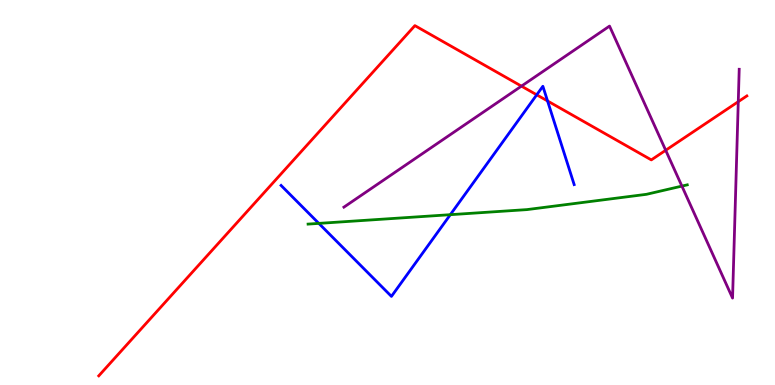[{'lines': ['blue', 'red'], 'intersections': [{'x': 6.93, 'y': 7.54}, {'x': 7.07, 'y': 7.38}]}, {'lines': ['green', 'red'], 'intersections': []}, {'lines': ['purple', 'red'], 'intersections': [{'x': 6.73, 'y': 7.76}, {'x': 8.59, 'y': 6.1}, {'x': 9.53, 'y': 7.36}]}, {'lines': ['blue', 'green'], 'intersections': [{'x': 4.11, 'y': 4.2}, {'x': 5.81, 'y': 4.42}]}, {'lines': ['blue', 'purple'], 'intersections': []}, {'lines': ['green', 'purple'], 'intersections': [{'x': 8.8, 'y': 5.17}]}]